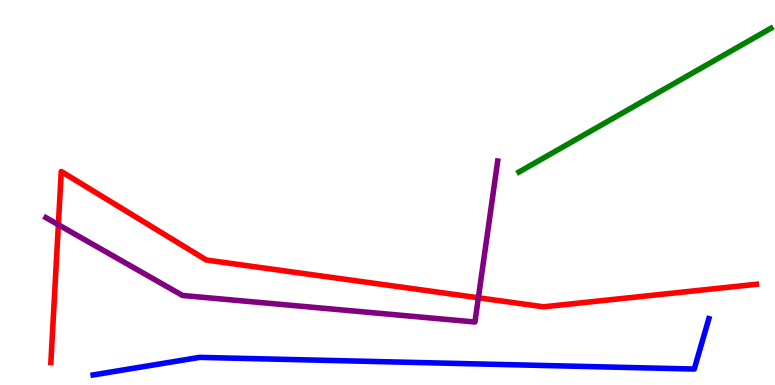[{'lines': ['blue', 'red'], 'intersections': []}, {'lines': ['green', 'red'], 'intersections': []}, {'lines': ['purple', 'red'], 'intersections': [{'x': 0.753, 'y': 4.16}, {'x': 6.17, 'y': 2.27}]}, {'lines': ['blue', 'green'], 'intersections': []}, {'lines': ['blue', 'purple'], 'intersections': []}, {'lines': ['green', 'purple'], 'intersections': []}]